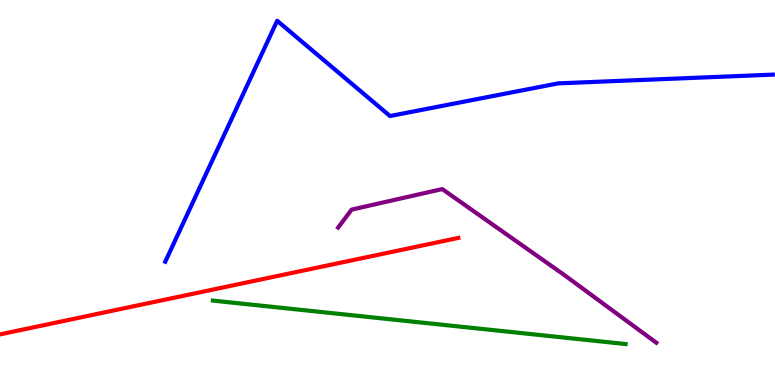[{'lines': ['blue', 'red'], 'intersections': []}, {'lines': ['green', 'red'], 'intersections': []}, {'lines': ['purple', 'red'], 'intersections': []}, {'lines': ['blue', 'green'], 'intersections': []}, {'lines': ['blue', 'purple'], 'intersections': []}, {'lines': ['green', 'purple'], 'intersections': []}]